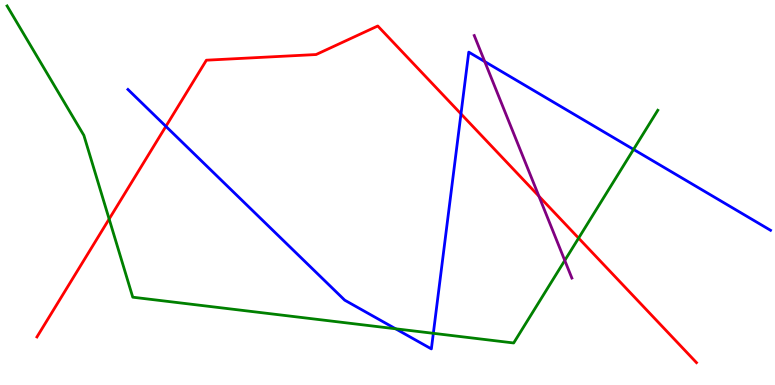[{'lines': ['blue', 'red'], 'intersections': [{'x': 2.14, 'y': 6.72}, {'x': 5.95, 'y': 7.04}]}, {'lines': ['green', 'red'], 'intersections': [{'x': 1.41, 'y': 4.31}, {'x': 7.47, 'y': 3.81}]}, {'lines': ['purple', 'red'], 'intersections': [{'x': 6.95, 'y': 4.9}]}, {'lines': ['blue', 'green'], 'intersections': [{'x': 5.1, 'y': 1.46}, {'x': 5.59, 'y': 1.34}, {'x': 8.17, 'y': 6.12}]}, {'lines': ['blue', 'purple'], 'intersections': [{'x': 6.25, 'y': 8.4}]}, {'lines': ['green', 'purple'], 'intersections': [{'x': 7.29, 'y': 3.23}]}]